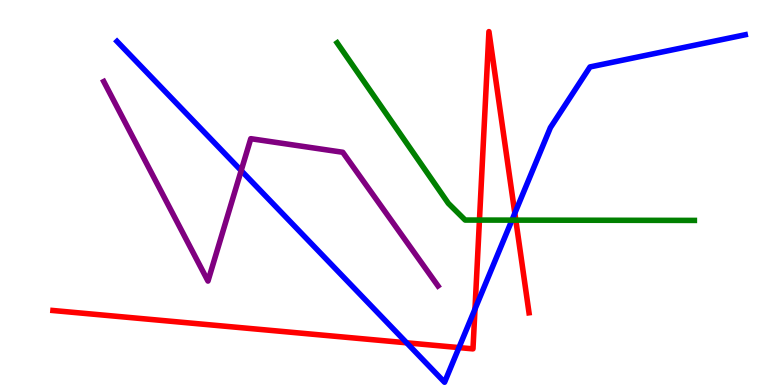[{'lines': ['blue', 'red'], 'intersections': [{'x': 5.25, 'y': 1.1}, {'x': 5.92, 'y': 0.972}, {'x': 6.13, 'y': 1.97}, {'x': 6.64, 'y': 4.46}]}, {'lines': ['green', 'red'], 'intersections': [{'x': 6.19, 'y': 4.28}, {'x': 6.66, 'y': 4.28}]}, {'lines': ['purple', 'red'], 'intersections': []}, {'lines': ['blue', 'green'], 'intersections': [{'x': 6.61, 'y': 4.28}]}, {'lines': ['blue', 'purple'], 'intersections': [{'x': 3.11, 'y': 5.57}]}, {'lines': ['green', 'purple'], 'intersections': []}]